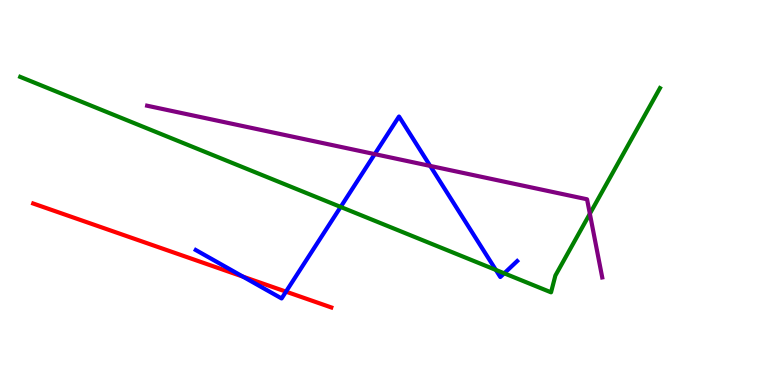[{'lines': ['blue', 'red'], 'intersections': [{'x': 3.13, 'y': 2.81}, {'x': 3.69, 'y': 2.42}]}, {'lines': ['green', 'red'], 'intersections': []}, {'lines': ['purple', 'red'], 'intersections': []}, {'lines': ['blue', 'green'], 'intersections': [{'x': 4.4, 'y': 4.63}, {'x': 6.4, 'y': 2.99}, {'x': 6.51, 'y': 2.9}]}, {'lines': ['blue', 'purple'], 'intersections': [{'x': 4.84, 'y': 6.0}, {'x': 5.55, 'y': 5.69}]}, {'lines': ['green', 'purple'], 'intersections': [{'x': 7.61, 'y': 4.45}]}]